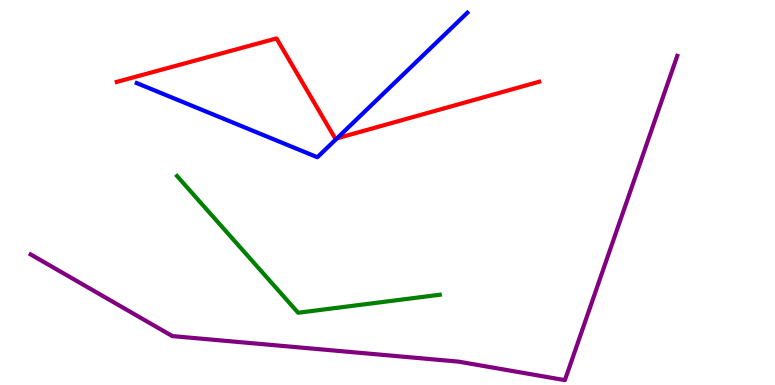[{'lines': ['blue', 'red'], 'intersections': [{'x': 4.35, 'y': 6.41}]}, {'lines': ['green', 'red'], 'intersections': []}, {'lines': ['purple', 'red'], 'intersections': []}, {'lines': ['blue', 'green'], 'intersections': []}, {'lines': ['blue', 'purple'], 'intersections': []}, {'lines': ['green', 'purple'], 'intersections': []}]